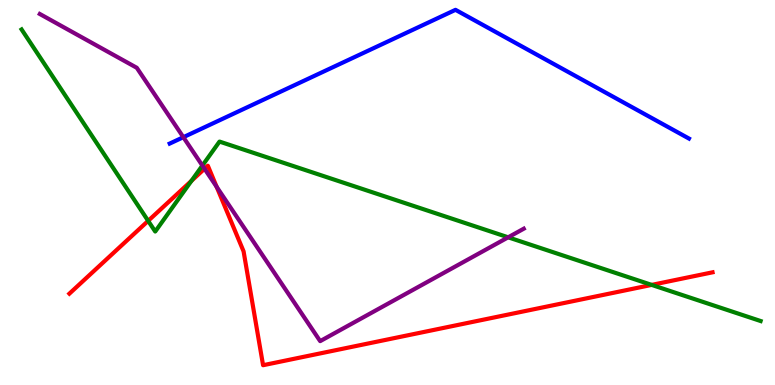[{'lines': ['blue', 'red'], 'intersections': []}, {'lines': ['green', 'red'], 'intersections': [{'x': 1.91, 'y': 4.26}, {'x': 2.47, 'y': 5.3}, {'x': 8.41, 'y': 2.6}]}, {'lines': ['purple', 'red'], 'intersections': [{'x': 2.64, 'y': 5.62}, {'x': 2.8, 'y': 5.15}]}, {'lines': ['blue', 'green'], 'intersections': []}, {'lines': ['blue', 'purple'], 'intersections': [{'x': 2.37, 'y': 6.44}]}, {'lines': ['green', 'purple'], 'intersections': [{'x': 2.61, 'y': 5.7}, {'x': 6.56, 'y': 3.84}]}]